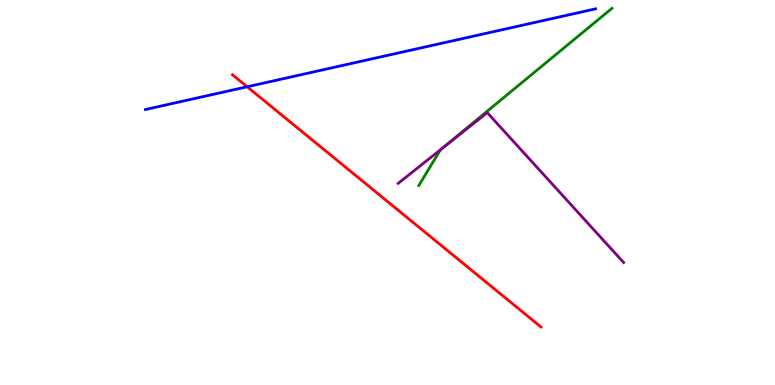[{'lines': ['blue', 'red'], 'intersections': [{'x': 3.19, 'y': 7.75}]}, {'lines': ['green', 'red'], 'intersections': []}, {'lines': ['purple', 'red'], 'intersections': []}, {'lines': ['blue', 'green'], 'intersections': []}, {'lines': ['blue', 'purple'], 'intersections': []}, {'lines': ['green', 'purple'], 'intersections': [{'x': 5.68, 'y': 6.11}]}]